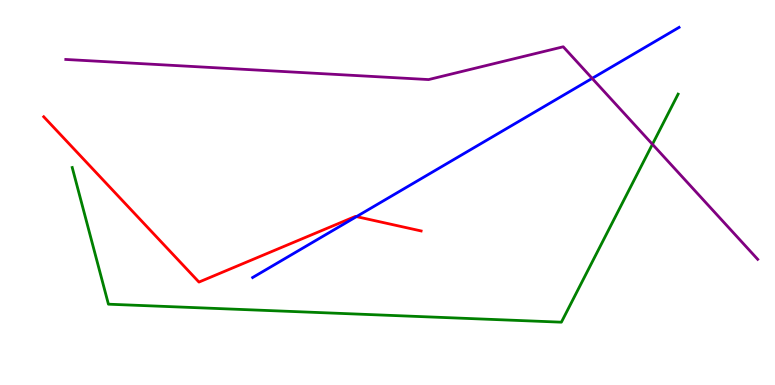[{'lines': ['blue', 'red'], 'intersections': [{'x': 4.6, 'y': 4.37}]}, {'lines': ['green', 'red'], 'intersections': []}, {'lines': ['purple', 'red'], 'intersections': []}, {'lines': ['blue', 'green'], 'intersections': []}, {'lines': ['blue', 'purple'], 'intersections': [{'x': 7.64, 'y': 7.96}]}, {'lines': ['green', 'purple'], 'intersections': [{'x': 8.42, 'y': 6.25}]}]